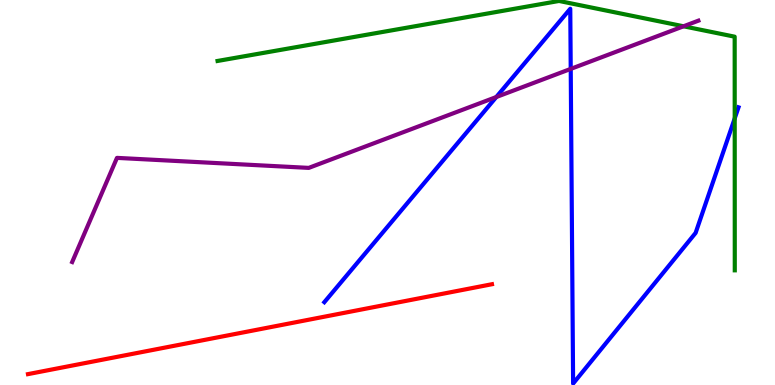[{'lines': ['blue', 'red'], 'intersections': []}, {'lines': ['green', 'red'], 'intersections': []}, {'lines': ['purple', 'red'], 'intersections': []}, {'lines': ['blue', 'green'], 'intersections': [{'x': 9.48, 'y': 6.92}]}, {'lines': ['blue', 'purple'], 'intersections': [{'x': 6.4, 'y': 7.48}, {'x': 7.36, 'y': 8.21}]}, {'lines': ['green', 'purple'], 'intersections': [{'x': 8.82, 'y': 9.32}]}]